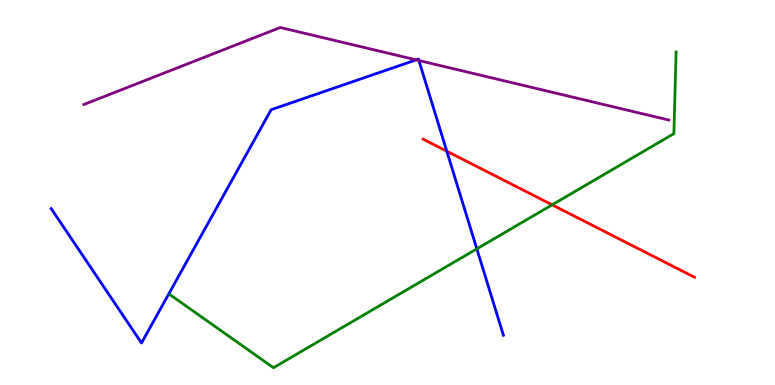[{'lines': ['blue', 'red'], 'intersections': [{'x': 5.76, 'y': 6.07}]}, {'lines': ['green', 'red'], 'intersections': [{'x': 7.12, 'y': 4.68}]}, {'lines': ['purple', 'red'], 'intersections': []}, {'lines': ['blue', 'green'], 'intersections': [{'x': 6.15, 'y': 3.54}]}, {'lines': ['blue', 'purple'], 'intersections': [{'x': 5.37, 'y': 8.44}, {'x': 5.4, 'y': 8.43}]}, {'lines': ['green', 'purple'], 'intersections': []}]